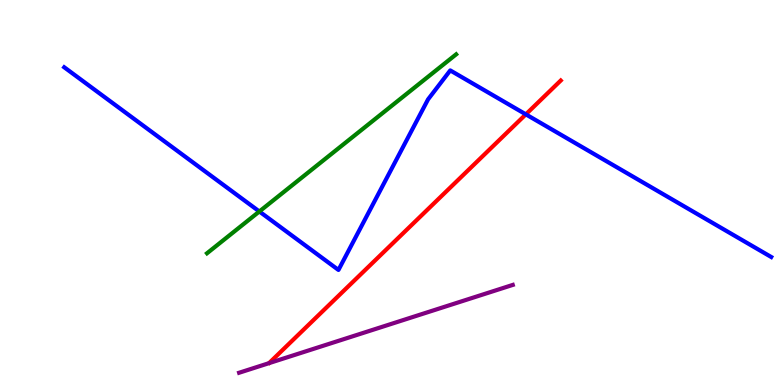[{'lines': ['blue', 'red'], 'intersections': [{'x': 6.79, 'y': 7.03}]}, {'lines': ['green', 'red'], 'intersections': []}, {'lines': ['purple', 'red'], 'intersections': []}, {'lines': ['blue', 'green'], 'intersections': [{'x': 3.35, 'y': 4.51}]}, {'lines': ['blue', 'purple'], 'intersections': []}, {'lines': ['green', 'purple'], 'intersections': []}]